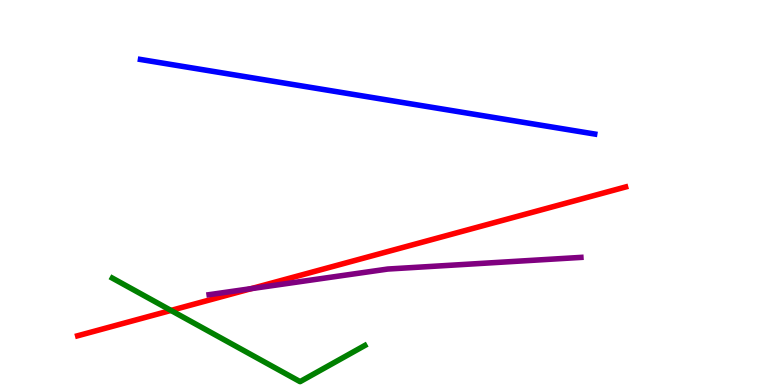[{'lines': ['blue', 'red'], 'intersections': []}, {'lines': ['green', 'red'], 'intersections': [{'x': 2.21, 'y': 1.94}]}, {'lines': ['purple', 'red'], 'intersections': [{'x': 3.24, 'y': 2.5}]}, {'lines': ['blue', 'green'], 'intersections': []}, {'lines': ['blue', 'purple'], 'intersections': []}, {'lines': ['green', 'purple'], 'intersections': []}]